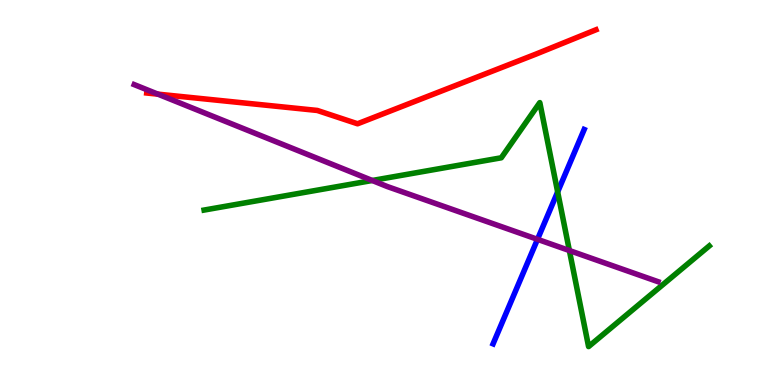[{'lines': ['blue', 'red'], 'intersections': []}, {'lines': ['green', 'red'], 'intersections': []}, {'lines': ['purple', 'red'], 'intersections': [{'x': 2.04, 'y': 7.55}]}, {'lines': ['blue', 'green'], 'intersections': [{'x': 7.2, 'y': 5.02}]}, {'lines': ['blue', 'purple'], 'intersections': [{'x': 6.94, 'y': 3.78}]}, {'lines': ['green', 'purple'], 'intersections': [{'x': 4.8, 'y': 5.31}, {'x': 7.35, 'y': 3.49}]}]